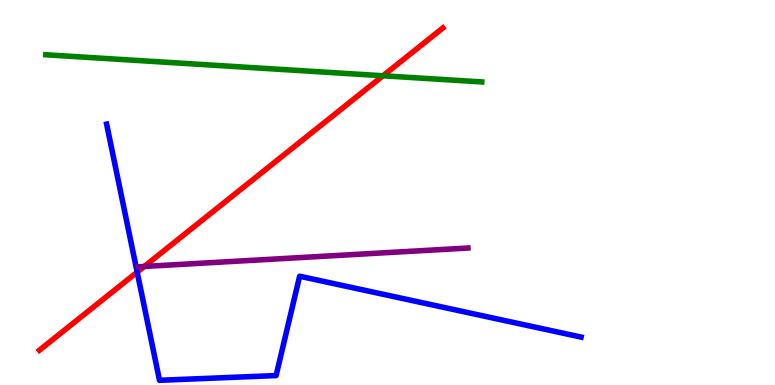[{'lines': ['blue', 'red'], 'intersections': [{'x': 1.77, 'y': 2.93}]}, {'lines': ['green', 'red'], 'intersections': [{'x': 4.94, 'y': 8.03}]}, {'lines': ['purple', 'red'], 'intersections': [{'x': 1.86, 'y': 3.08}]}, {'lines': ['blue', 'green'], 'intersections': []}, {'lines': ['blue', 'purple'], 'intersections': []}, {'lines': ['green', 'purple'], 'intersections': []}]